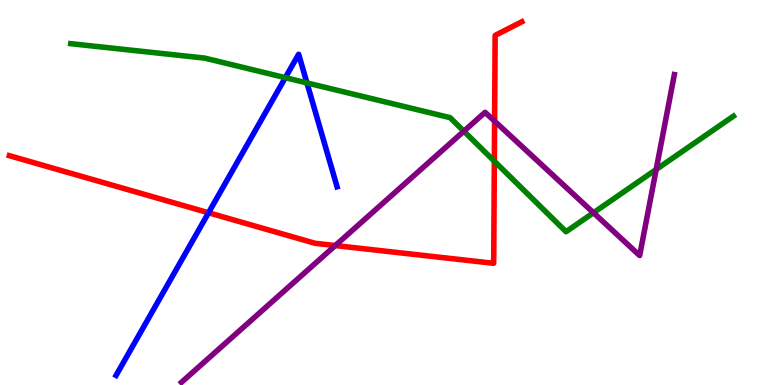[{'lines': ['blue', 'red'], 'intersections': [{'x': 2.69, 'y': 4.47}]}, {'lines': ['green', 'red'], 'intersections': [{'x': 6.38, 'y': 5.81}]}, {'lines': ['purple', 'red'], 'intersections': [{'x': 4.33, 'y': 3.62}, {'x': 6.38, 'y': 6.85}]}, {'lines': ['blue', 'green'], 'intersections': [{'x': 3.68, 'y': 7.98}, {'x': 3.96, 'y': 7.85}]}, {'lines': ['blue', 'purple'], 'intersections': []}, {'lines': ['green', 'purple'], 'intersections': [{'x': 5.99, 'y': 6.59}, {'x': 7.66, 'y': 4.47}, {'x': 8.47, 'y': 5.6}]}]